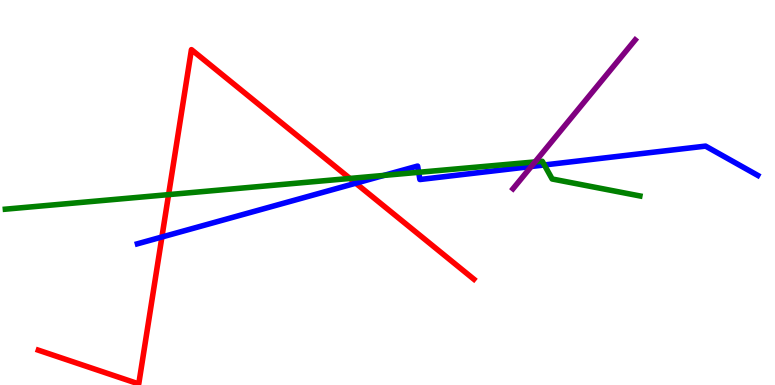[{'lines': ['blue', 'red'], 'intersections': [{'x': 2.09, 'y': 3.84}, {'x': 4.59, 'y': 5.24}]}, {'lines': ['green', 'red'], 'intersections': [{'x': 2.18, 'y': 4.94}, {'x': 4.51, 'y': 5.37}]}, {'lines': ['purple', 'red'], 'intersections': []}, {'lines': ['blue', 'green'], 'intersections': [{'x': 4.95, 'y': 5.44}, {'x': 5.4, 'y': 5.52}, {'x': 7.02, 'y': 5.72}]}, {'lines': ['blue', 'purple'], 'intersections': [{'x': 6.86, 'y': 5.68}]}, {'lines': ['green', 'purple'], 'intersections': [{'x': 6.9, 'y': 5.79}]}]